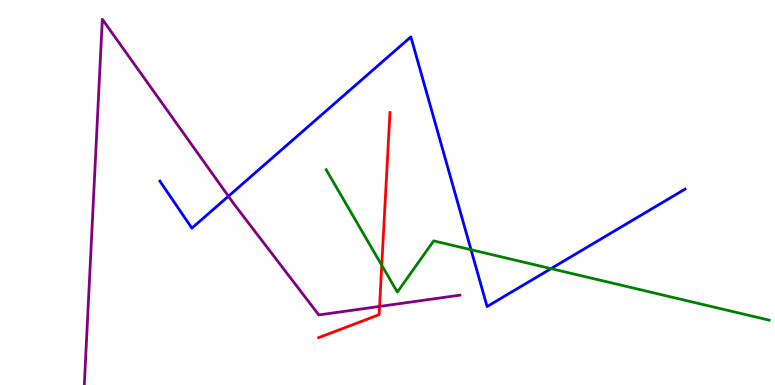[{'lines': ['blue', 'red'], 'intersections': []}, {'lines': ['green', 'red'], 'intersections': [{'x': 4.93, 'y': 3.11}]}, {'lines': ['purple', 'red'], 'intersections': [{'x': 4.9, 'y': 2.04}]}, {'lines': ['blue', 'green'], 'intersections': [{'x': 6.08, 'y': 3.51}, {'x': 7.11, 'y': 3.02}]}, {'lines': ['blue', 'purple'], 'intersections': [{'x': 2.95, 'y': 4.9}]}, {'lines': ['green', 'purple'], 'intersections': []}]